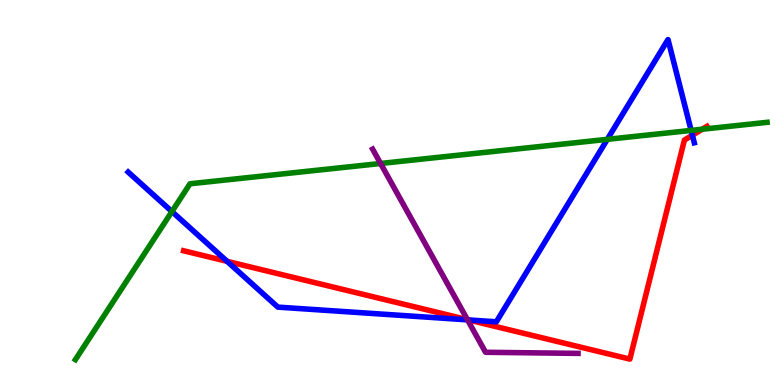[{'lines': ['blue', 'red'], 'intersections': [{'x': 2.93, 'y': 3.21}, {'x': 6.05, 'y': 1.69}, {'x': 8.93, 'y': 6.49}]}, {'lines': ['green', 'red'], 'intersections': [{'x': 9.06, 'y': 6.64}]}, {'lines': ['purple', 'red'], 'intersections': [{'x': 6.03, 'y': 1.7}]}, {'lines': ['blue', 'green'], 'intersections': [{'x': 2.22, 'y': 4.51}, {'x': 7.84, 'y': 6.38}, {'x': 8.92, 'y': 6.61}]}, {'lines': ['blue', 'purple'], 'intersections': [{'x': 6.03, 'y': 1.69}]}, {'lines': ['green', 'purple'], 'intersections': [{'x': 4.91, 'y': 5.75}]}]